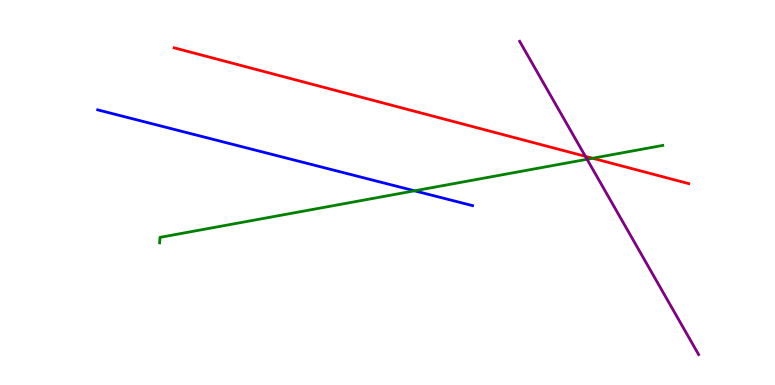[{'lines': ['blue', 'red'], 'intersections': []}, {'lines': ['green', 'red'], 'intersections': [{'x': 7.65, 'y': 5.89}]}, {'lines': ['purple', 'red'], 'intersections': [{'x': 7.55, 'y': 5.94}]}, {'lines': ['blue', 'green'], 'intersections': [{'x': 5.35, 'y': 5.04}]}, {'lines': ['blue', 'purple'], 'intersections': []}, {'lines': ['green', 'purple'], 'intersections': [{'x': 7.57, 'y': 5.86}]}]